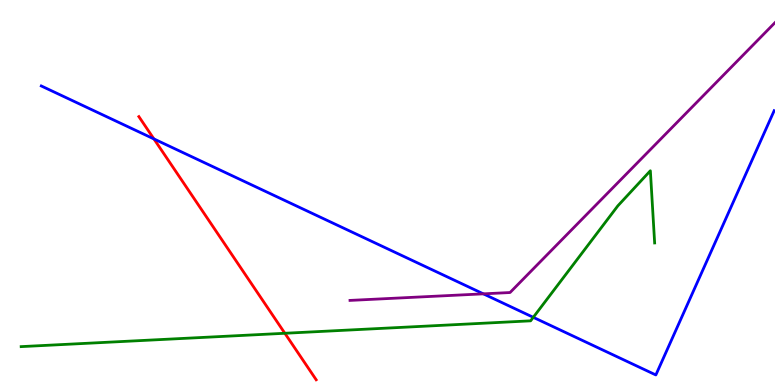[{'lines': ['blue', 'red'], 'intersections': [{'x': 1.99, 'y': 6.39}]}, {'lines': ['green', 'red'], 'intersections': [{'x': 3.68, 'y': 1.34}]}, {'lines': ['purple', 'red'], 'intersections': []}, {'lines': ['blue', 'green'], 'intersections': [{'x': 6.88, 'y': 1.76}]}, {'lines': ['blue', 'purple'], 'intersections': [{'x': 6.24, 'y': 2.37}]}, {'lines': ['green', 'purple'], 'intersections': []}]